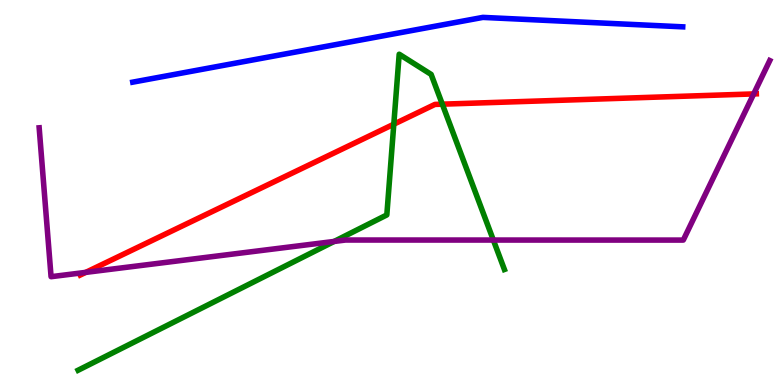[{'lines': ['blue', 'red'], 'intersections': []}, {'lines': ['green', 'red'], 'intersections': [{'x': 5.08, 'y': 6.77}, {'x': 5.71, 'y': 7.29}]}, {'lines': ['purple', 'red'], 'intersections': [{'x': 1.11, 'y': 2.93}, {'x': 9.73, 'y': 7.56}]}, {'lines': ['blue', 'green'], 'intersections': []}, {'lines': ['blue', 'purple'], 'intersections': []}, {'lines': ['green', 'purple'], 'intersections': [{'x': 4.31, 'y': 3.73}, {'x': 6.37, 'y': 3.76}]}]